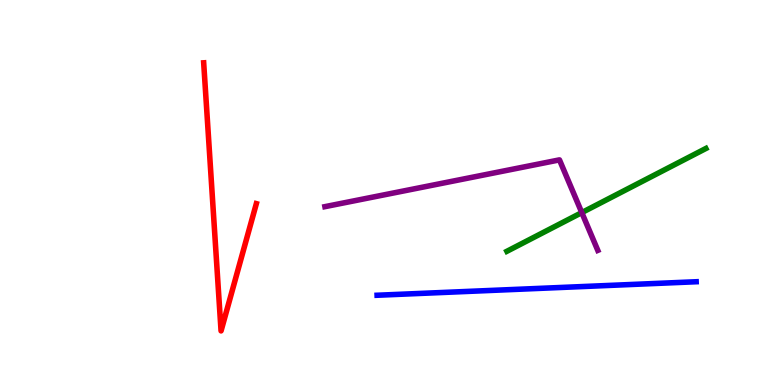[{'lines': ['blue', 'red'], 'intersections': []}, {'lines': ['green', 'red'], 'intersections': []}, {'lines': ['purple', 'red'], 'intersections': []}, {'lines': ['blue', 'green'], 'intersections': []}, {'lines': ['blue', 'purple'], 'intersections': []}, {'lines': ['green', 'purple'], 'intersections': [{'x': 7.51, 'y': 4.48}]}]